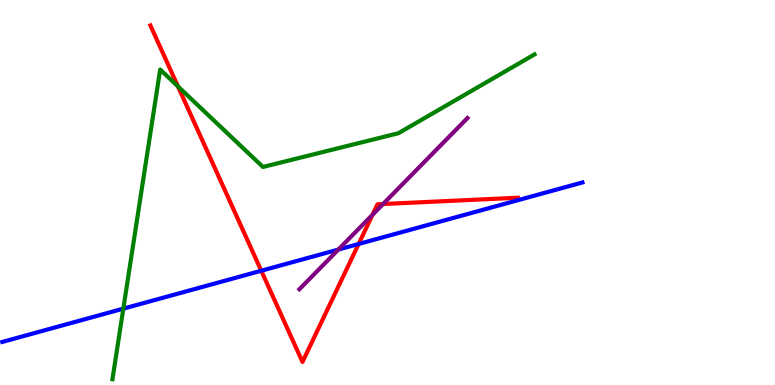[{'lines': ['blue', 'red'], 'intersections': [{'x': 3.37, 'y': 2.97}, {'x': 4.63, 'y': 3.66}]}, {'lines': ['green', 'red'], 'intersections': [{'x': 2.3, 'y': 7.76}]}, {'lines': ['purple', 'red'], 'intersections': [{'x': 4.81, 'y': 4.42}, {'x': 4.94, 'y': 4.7}]}, {'lines': ['blue', 'green'], 'intersections': [{'x': 1.59, 'y': 1.98}]}, {'lines': ['blue', 'purple'], 'intersections': [{'x': 4.37, 'y': 3.52}]}, {'lines': ['green', 'purple'], 'intersections': []}]